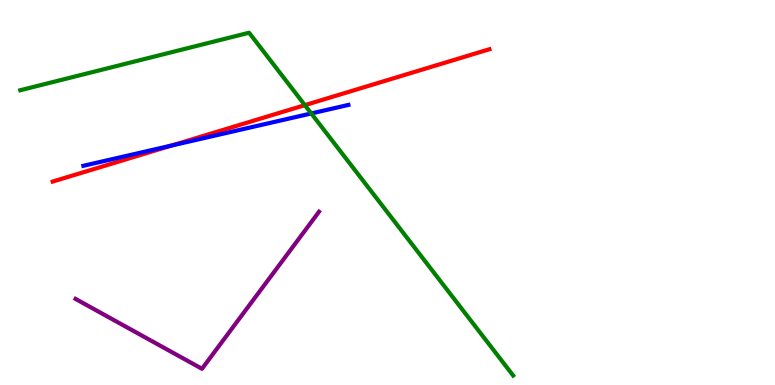[{'lines': ['blue', 'red'], 'intersections': [{'x': 2.21, 'y': 6.22}]}, {'lines': ['green', 'red'], 'intersections': [{'x': 3.93, 'y': 7.27}]}, {'lines': ['purple', 'red'], 'intersections': []}, {'lines': ['blue', 'green'], 'intersections': [{'x': 4.02, 'y': 7.05}]}, {'lines': ['blue', 'purple'], 'intersections': []}, {'lines': ['green', 'purple'], 'intersections': []}]